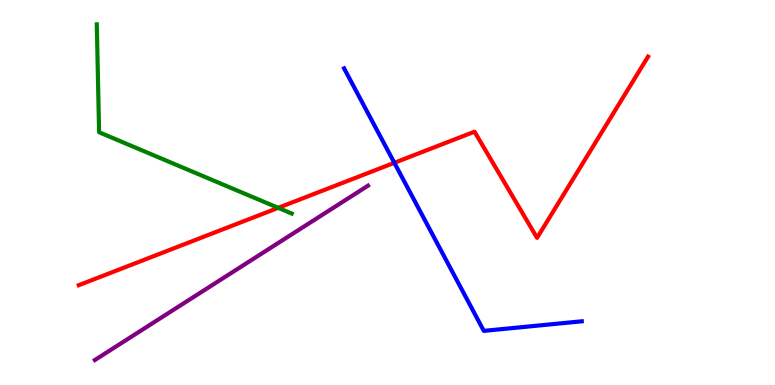[{'lines': ['blue', 'red'], 'intersections': [{'x': 5.09, 'y': 5.77}]}, {'lines': ['green', 'red'], 'intersections': [{'x': 3.59, 'y': 4.6}]}, {'lines': ['purple', 'red'], 'intersections': []}, {'lines': ['blue', 'green'], 'intersections': []}, {'lines': ['blue', 'purple'], 'intersections': []}, {'lines': ['green', 'purple'], 'intersections': []}]